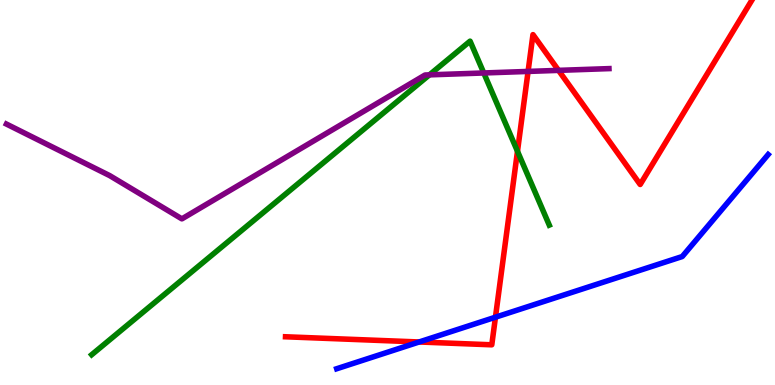[{'lines': ['blue', 'red'], 'intersections': [{'x': 5.41, 'y': 1.12}, {'x': 6.39, 'y': 1.76}]}, {'lines': ['green', 'red'], 'intersections': [{'x': 6.68, 'y': 6.07}]}, {'lines': ['purple', 'red'], 'intersections': [{'x': 6.81, 'y': 8.14}, {'x': 7.21, 'y': 8.17}]}, {'lines': ['blue', 'green'], 'intersections': []}, {'lines': ['blue', 'purple'], 'intersections': []}, {'lines': ['green', 'purple'], 'intersections': [{'x': 5.54, 'y': 8.06}, {'x': 6.24, 'y': 8.1}]}]